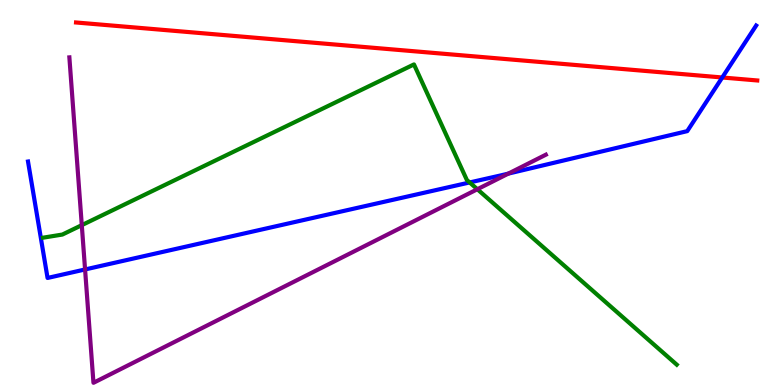[{'lines': ['blue', 'red'], 'intersections': [{'x': 9.32, 'y': 7.99}]}, {'lines': ['green', 'red'], 'intersections': []}, {'lines': ['purple', 'red'], 'intersections': []}, {'lines': ['blue', 'green'], 'intersections': [{'x': 6.06, 'y': 5.26}]}, {'lines': ['blue', 'purple'], 'intersections': [{'x': 1.1, 'y': 3.0}, {'x': 6.56, 'y': 5.49}]}, {'lines': ['green', 'purple'], 'intersections': [{'x': 1.06, 'y': 4.15}, {'x': 6.16, 'y': 5.08}]}]